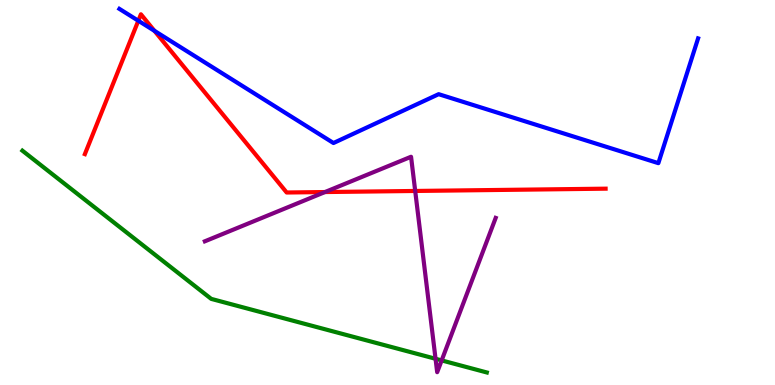[{'lines': ['blue', 'red'], 'intersections': [{'x': 1.78, 'y': 9.46}, {'x': 1.99, 'y': 9.2}]}, {'lines': ['green', 'red'], 'intersections': []}, {'lines': ['purple', 'red'], 'intersections': [{'x': 4.19, 'y': 5.01}, {'x': 5.36, 'y': 5.04}]}, {'lines': ['blue', 'green'], 'intersections': []}, {'lines': ['blue', 'purple'], 'intersections': []}, {'lines': ['green', 'purple'], 'intersections': [{'x': 5.62, 'y': 0.681}, {'x': 5.7, 'y': 0.639}]}]